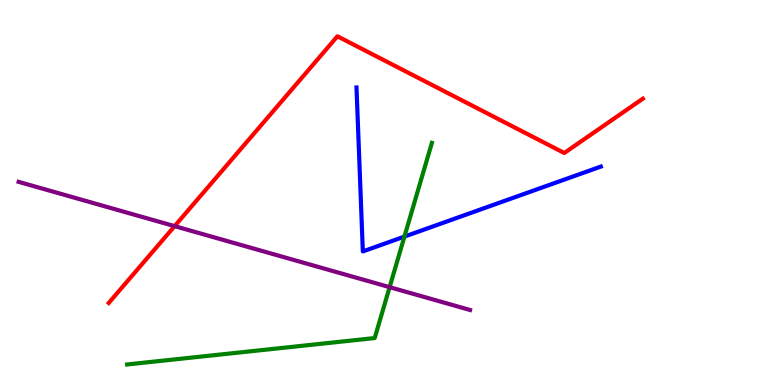[{'lines': ['blue', 'red'], 'intersections': []}, {'lines': ['green', 'red'], 'intersections': []}, {'lines': ['purple', 'red'], 'intersections': [{'x': 2.25, 'y': 4.13}]}, {'lines': ['blue', 'green'], 'intersections': [{'x': 5.22, 'y': 3.85}]}, {'lines': ['blue', 'purple'], 'intersections': []}, {'lines': ['green', 'purple'], 'intersections': [{'x': 5.03, 'y': 2.54}]}]